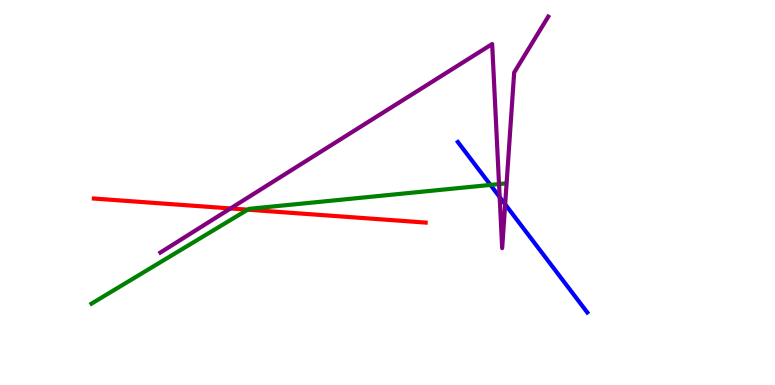[{'lines': ['blue', 'red'], 'intersections': []}, {'lines': ['green', 'red'], 'intersections': [{'x': 3.2, 'y': 4.55}]}, {'lines': ['purple', 'red'], 'intersections': [{'x': 2.97, 'y': 4.59}]}, {'lines': ['blue', 'green'], 'intersections': [{'x': 6.33, 'y': 5.2}]}, {'lines': ['blue', 'purple'], 'intersections': [{'x': 6.45, 'y': 4.88}, {'x': 6.52, 'y': 4.69}]}, {'lines': ['green', 'purple'], 'intersections': [{'x': 6.44, 'y': 5.22}]}]